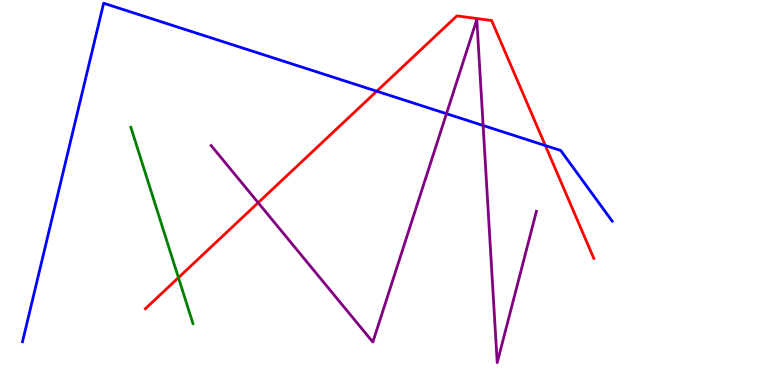[{'lines': ['blue', 'red'], 'intersections': [{'x': 4.86, 'y': 7.63}, {'x': 7.04, 'y': 6.22}]}, {'lines': ['green', 'red'], 'intersections': [{'x': 2.3, 'y': 2.79}]}, {'lines': ['purple', 'red'], 'intersections': [{'x': 3.33, 'y': 4.74}]}, {'lines': ['blue', 'green'], 'intersections': []}, {'lines': ['blue', 'purple'], 'intersections': [{'x': 5.76, 'y': 7.05}, {'x': 6.23, 'y': 6.74}]}, {'lines': ['green', 'purple'], 'intersections': []}]